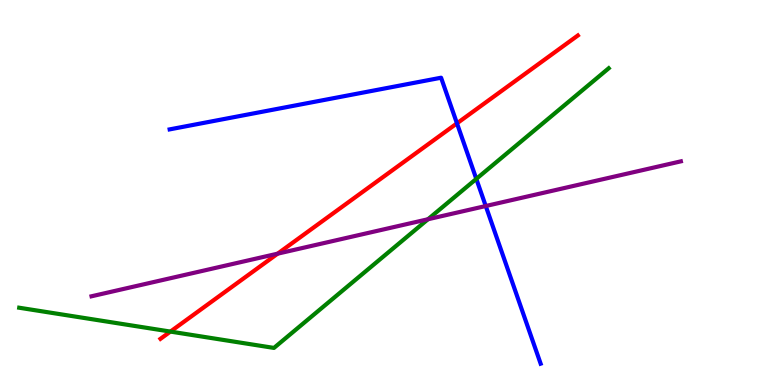[{'lines': ['blue', 'red'], 'intersections': [{'x': 5.9, 'y': 6.8}]}, {'lines': ['green', 'red'], 'intersections': [{'x': 2.2, 'y': 1.39}]}, {'lines': ['purple', 'red'], 'intersections': [{'x': 3.58, 'y': 3.41}]}, {'lines': ['blue', 'green'], 'intersections': [{'x': 6.15, 'y': 5.35}]}, {'lines': ['blue', 'purple'], 'intersections': [{'x': 6.27, 'y': 4.65}]}, {'lines': ['green', 'purple'], 'intersections': [{'x': 5.52, 'y': 4.31}]}]